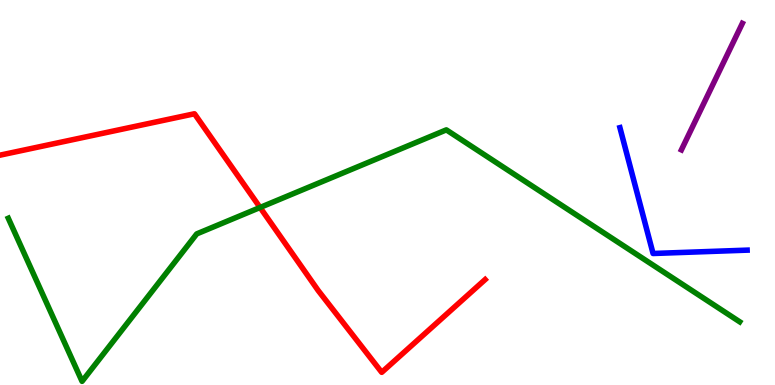[{'lines': ['blue', 'red'], 'intersections': []}, {'lines': ['green', 'red'], 'intersections': [{'x': 3.36, 'y': 4.61}]}, {'lines': ['purple', 'red'], 'intersections': []}, {'lines': ['blue', 'green'], 'intersections': []}, {'lines': ['blue', 'purple'], 'intersections': []}, {'lines': ['green', 'purple'], 'intersections': []}]